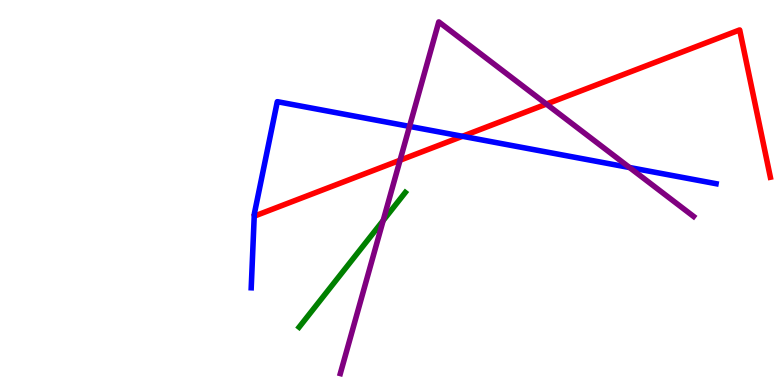[{'lines': ['blue', 'red'], 'intersections': [{'x': 5.97, 'y': 6.46}]}, {'lines': ['green', 'red'], 'intersections': []}, {'lines': ['purple', 'red'], 'intersections': [{'x': 5.16, 'y': 5.84}, {'x': 7.05, 'y': 7.3}]}, {'lines': ['blue', 'green'], 'intersections': []}, {'lines': ['blue', 'purple'], 'intersections': [{'x': 5.28, 'y': 6.72}, {'x': 8.12, 'y': 5.65}]}, {'lines': ['green', 'purple'], 'intersections': [{'x': 4.94, 'y': 4.27}]}]